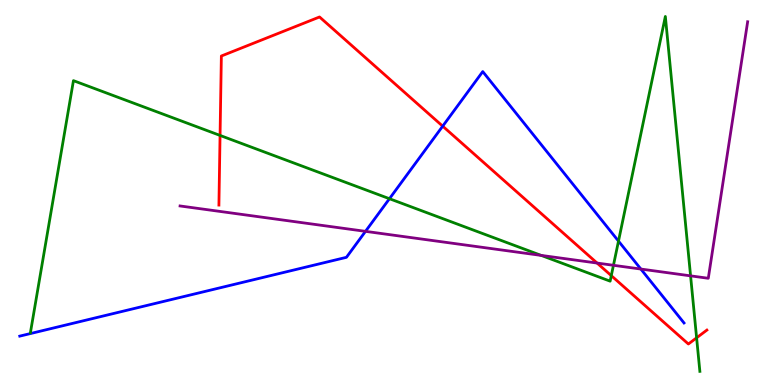[{'lines': ['blue', 'red'], 'intersections': [{'x': 5.71, 'y': 6.72}]}, {'lines': ['green', 'red'], 'intersections': [{'x': 2.84, 'y': 6.48}, {'x': 7.89, 'y': 2.84}, {'x': 8.99, 'y': 1.23}]}, {'lines': ['purple', 'red'], 'intersections': [{'x': 7.7, 'y': 3.17}]}, {'lines': ['blue', 'green'], 'intersections': [{'x': 5.03, 'y': 4.84}, {'x': 7.98, 'y': 3.74}]}, {'lines': ['blue', 'purple'], 'intersections': [{'x': 4.72, 'y': 3.99}, {'x': 8.27, 'y': 3.01}]}, {'lines': ['green', 'purple'], 'intersections': [{'x': 6.98, 'y': 3.37}, {'x': 7.92, 'y': 3.11}, {'x': 8.91, 'y': 2.83}]}]